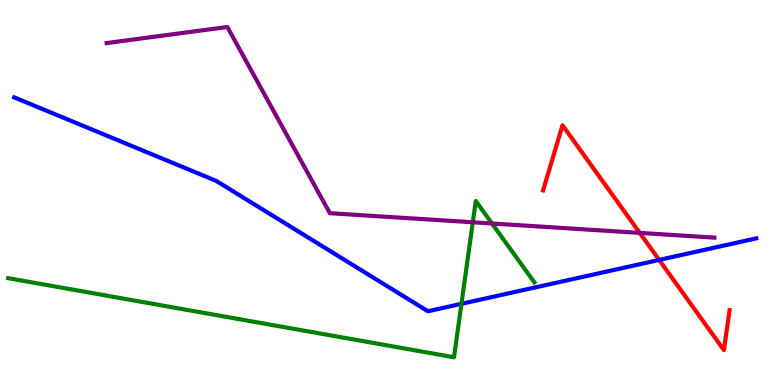[{'lines': ['blue', 'red'], 'intersections': [{'x': 8.51, 'y': 3.25}]}, {'lines': ['green', 'red'], 'intersections': []}, {'lines': ['purple', 'red'], 'intersections': [{'x': 8.25, 'y': 3.95}]}, {'lines': ['blue', 'green'], 'intersections': [{'x': 5.95, 'y': 2.11}]}, {'lines': ['blue', 'purple'], 'intersections': []}, {'lines': ['green', 'purple'], 'intersections': [{'x': 6.1, 'y': 4.23}, {'x': 6.35, 'y': 4.19}]}]